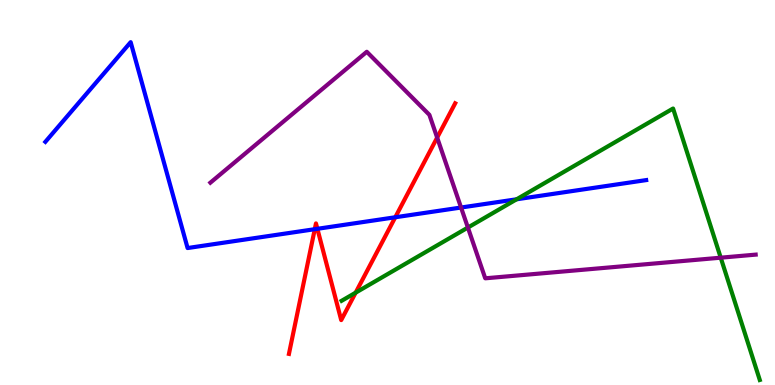[{'lines': ['blue', 'red'], 'intersections': [{'x': 4.06, 'y': 4.05}, {'x': 4.1, 'y': 4.06}, {'x': 5.1, 'y': 4.36}]}, {'lines': ['green', 'red'], 'intersections': [{'x': 4.59, 'y': 2.4}]}, {'lines': ['purple', 'red'], 'intersections': [{'x': 5.64, 'y': 6.43}]}, {'lines': ['blue', 'green'], 'intersections': [{'x': 6.67, 'y': 4.82}]}, {'lines': ['blue', 'purple'], 'intersections': [{'x': 5.95, 'y': 4.61}]}, {'lines': ['green', 'purple'], 'intersections': [{'x': 6.04, 'y': 4.09}, {'x': 9.3, 'y': 3.31}]}]